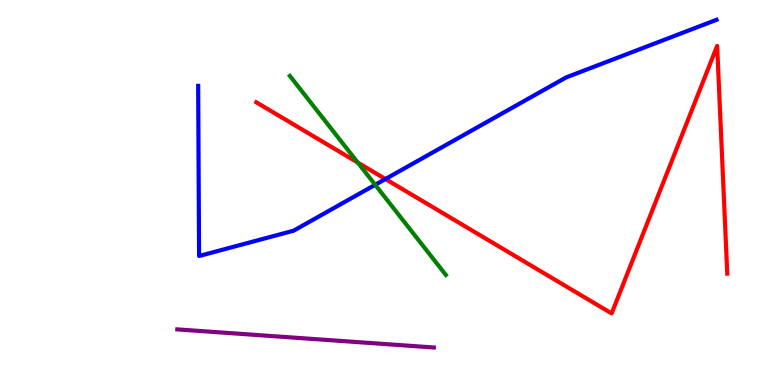[{'lines': ['blue', 'red'], 'intersections': [{'x': 4.97, 'y': 5.35}]}, {'lines': ['green', 'red'], 'intersections': [{'x': 4.62, 'y': 5.78}]}, {'lines': ['purple', 'red'], 'intersections': []}, {'lines': ['blue', 'green'], 'intersections': [{'x': 4.84, 'y': 5.2}]}, {'lines': ['blue', 'purple'], 'intersections': []}, {'lines': ['green', 'purple'], 'intersections': []}]